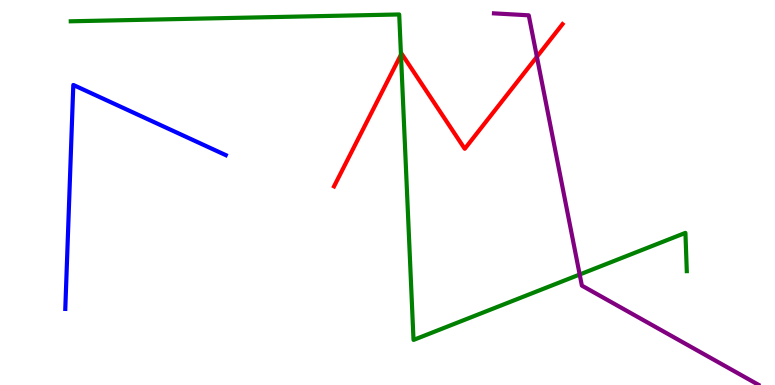[{'lines': ['blue', 'red'], 'intersections': []}, {'lines': ['green', 'red'], 'intersections': [{'x': 5.17, 'y': 8.58}]}, {'lines': ['purple', 'red'], 'intersections': [{'x': 6.93, 'y': 8.52}]}, {'lines': ['blue', 'green'], 'intersections': []}, {'lines': ['blue', 'purple'], 'intersections': []}, {'lines': ['green', 'purple'], 'intersections': [{'x': 7.48, 'y': 2.87}]}]